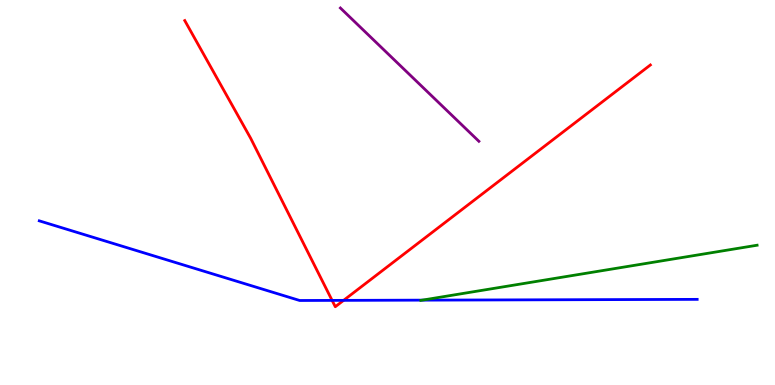[{'lines': ['blue', 'red'], 'intersections': [{'x': 4.29, 'y': 2.2}, {'x': 4.43, 'y': 2.2}]}, {'lines': ['green', 'red'], 'intersections': []}, {'lines': ['purple', 'red'], 'intersections': []}, {'lines': ['blue', 'green'], 'intersections': [{'x': 5.45, 'y': 2.2}]}, {'lines': ['blue', 'purple'], 'intersections': []}, {'lines': ['green', 'purple'], 'intersections': []}]